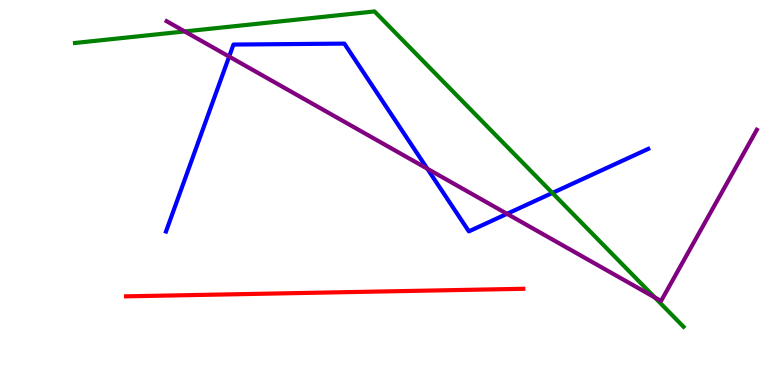[{'lines': ['blue', 'red'], 'intersections': []}, {'lines': ['green', 'red'], 'intersections': []}, {'lines': ['purple', 'red'], 'intersections': []}, {'lines': ['blue', 'green'], 'intersections': [{'x': 7.13, 'y': 4.99}]}, {'lines': ['blue', 'purple'], 'intersections': [{'x': 2.96, 'y': 8.53}, {'x': 5.51, 'y': 5.62}, {'x': 6.54, 'y': 4.45}]}, {'lines': ['green', 'purple'], 'intersections': [{'x': 2.38, 'y': 9.18}, {'x': 8.45, 'y': 2.27}]}]